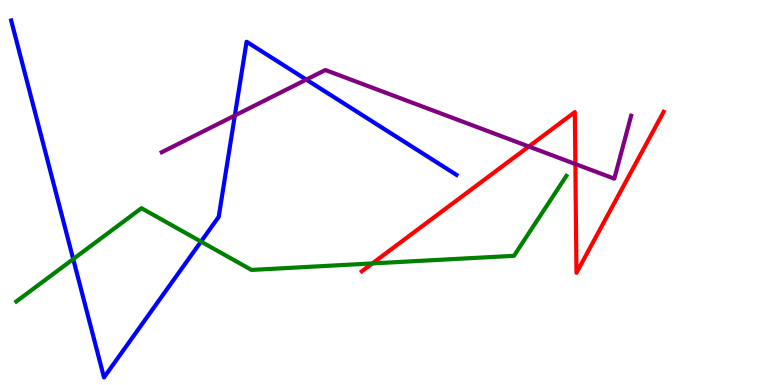[{'lines': ['blue', 'red'], 'intersections': []}, {'lines': ['green', 'red'], 'intersections': [{'x': 4.8, 'y': 3.16}]}, {'lines': ['purple', 'red'], 'intersections': [{'x': 6.82, 'y': 6.19}, {'x': 7.42, 'y': 5.74}]}, {'lines': ['blue', 'green'], 'intersections': [{'x': 0.945, 'y': 3.27}, {'x': 2.59, 'y': 3.72}]}, {'lines': ['blue', 'purple'], 'intersections': [{'x': 3.03, 'y': 7.0}, {'x': 3.95, 'y': 7.93}]}, {'lines': ['green', 'purple'], 'intersections': []}]